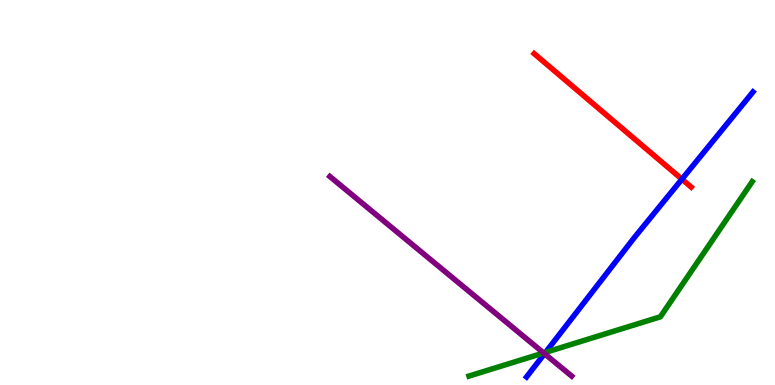[{'lines': ['blue', 'red'], 'intersections': [{'x': 8.8, 'y': 5.35}]}, {'lines': ['green', 'red'], 'intersections': []}, {'lines': ['purple', 'red'], 'intersections': []}, {'lines': ['blue', 'green'], 'intersections': [{'x': 7.04, 'y': 0.848}]}, {'lines': ['blue', 'purple'], 'intersections': [{'x': 7.03, 'y': 0.813}]}, {'lines': ['green', 'purple'], 'intersections': [{'x': 7.01, 'y': 0.832}]}]